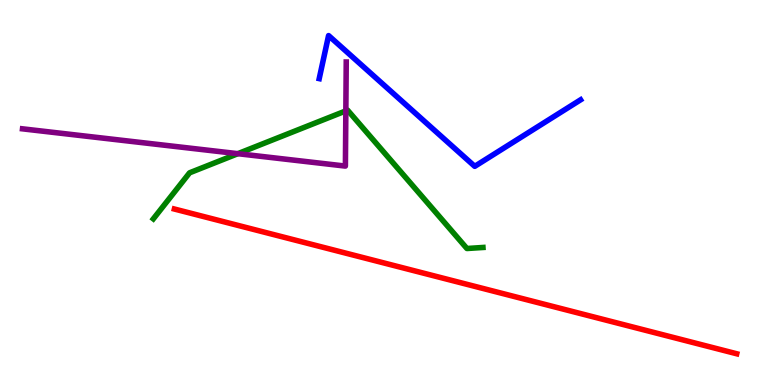[{'lines': ['blue', 'red'], 'intersections': []}, {'lines': ['green', 'red'], 'intersections': []}, {'lines': ['purple', 'red'], 'intersections': []}, {'lines': ['blue', 'green'], 'intersections': []}, {'lines': ['blue', 'purple'], 'intersections': []}, {'lines': ['green', 'purple'], 'intersections': [{'x': 3.07, 'y': 6.01}, {'x': 4.46, 'y': 7.12}]}]